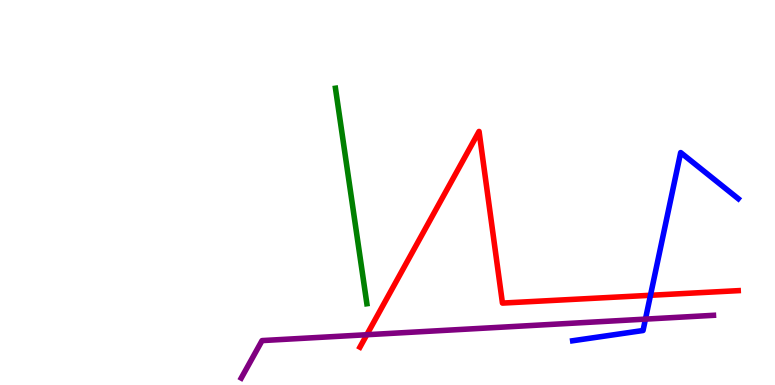[{'lines': ['blue', 'red'], 'intersections': [{'x': 8.39, 'y': 2.33}]}, {'lines': ['green', 'red'], 'intersections': []}, {'lines': ['purple', 'red'], 'intersections': [{'x': 4.73, 'y': 1.31}]}, {'lines': ['blue', 'green'], 'intersections': []}, {'lines': ['blue', 'purple'], 'intersections': [{'x': 8.33, 'y': 1.71}]}, {'lines': ['green', 'purple'], 'intersections': []}]